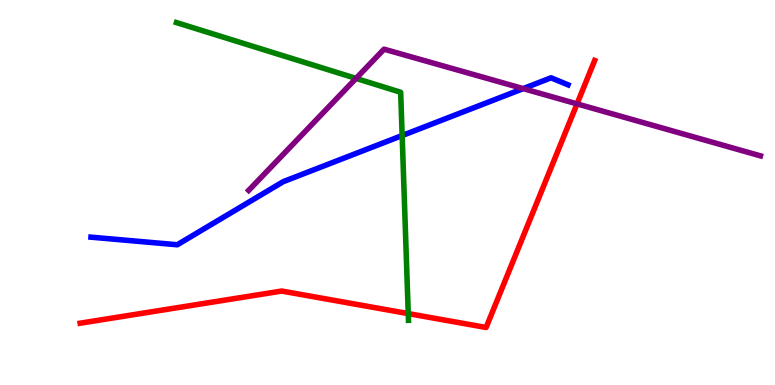[{'lines': ['blue', 'red'], 'intersections': []}, {'lines': ['green', 'red'], 'intersections': [{'x': 5.27, 'y': 1.85}]}, {'lines': ['purple', 'red'], 'intersections': [{'x': 7.45, 'y': 7.3}]}, {'lines': ['blue', 'green'], 'intersections': [{'x': 5.19, 'y': 6.48}]}, {'lines': ['blue', 'purple'], 'intersections': [{'x': 6.75, 'y': 7.7}]}, {'lines': ['green', 'purple'], 'intersections': [{'x': 4.59, 'y': 7.96}]}]